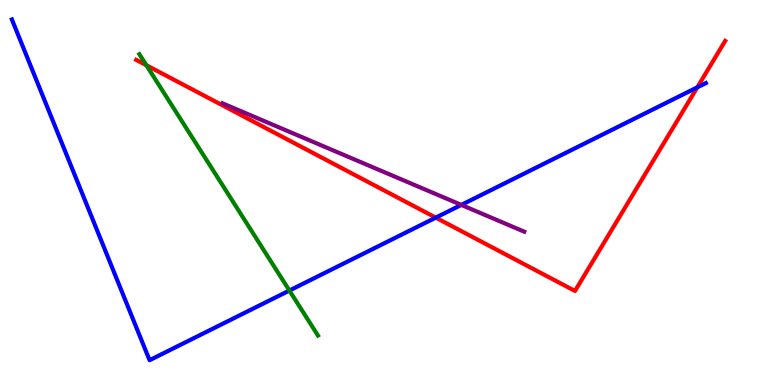[{'lines': ['blue', 'red'], 'intersections': [{'x': 5.62, 'y': 4.35}, {'x': 9.0, 'y': 7.73}]}, {'lines': ['green', 'red'], 'intersections': [{'x': 1.89, 'y': 8.31}]}, {'lines': ['purple', 'red'], 'intersections': []}, {'lines': ['blue', 'green'], 'intersections': [{'x': 3.73, 'y': 2.45}]}, {'lines': ['blue', 'purple'], 'intersections': [{'x': 5.95, 'y': 4.68}]}, {'lines': ['green', 'purple'], 'intersections': []}]